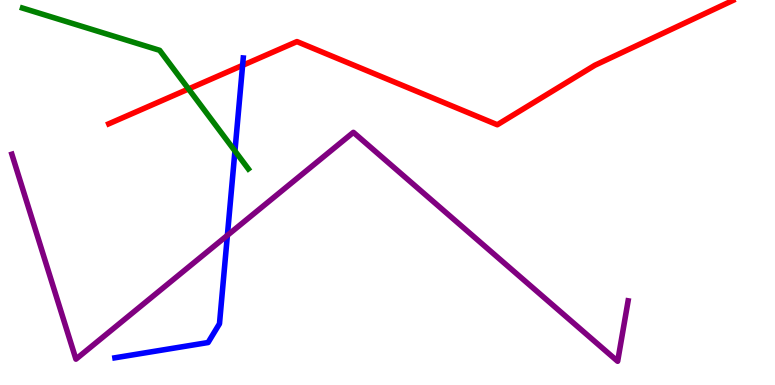[{'lines': ['blue', 'red'], 'intersections': [{'x': 3.13, 'y': 8.3}]}, {'lines': ['green', 'red'], 'intersections': [{'x': 2.43, 'y': 7.69}]}, {'lines': ['purple', 'red'], 'intersections': []}, {'lines': ['blue', 'green'], 'intersections': [{'x': 3.03, 'y': 6.08}]}, {'lines': ['blue', 'purple'], 'intersections': [{'x': 2.93, 'y': 3.89}]}, {'lines': ['green', 'purple'], 'intersections': []}]